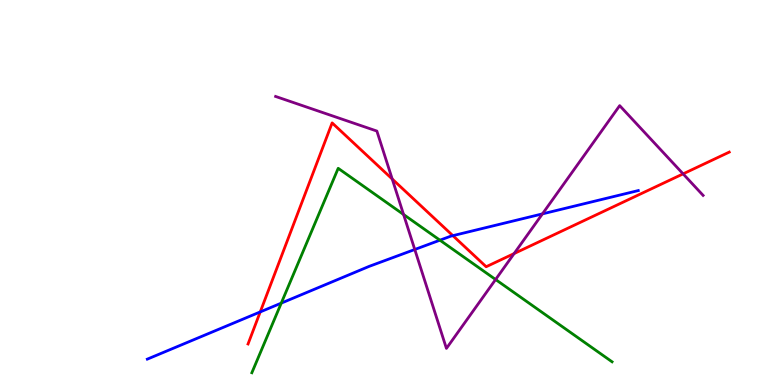[{'lines': ['blue', 'red'], 'intersections': [{'x': 3.36, 'y': 1.9}, {'x': 5.84, 'y': 3.88}]}, {'lines': ['green', 'red'], 'intersections': []}, {'lines': ['purple', 'red'], 'intersections': [{'x': 5.06, 'y': 5.35}, {'x': 6.63, 'y': 3.41}, {'x': 8.81, 'y': 5.48}]}, {'lines': ['blue', 'green'], 'intersections': [{'x': 3.63, 'y': 2.13}, {'x': 5.68, 'y': 3.76}]}, {'lines': ['blue', 'purple'], 'intersections': [{'x': 5.35, 'y': 3.52}, {'x': 7.0, 'y': 4.44}]}, {'lines': ['green', 'purple'], 'intersections': [{'x': 5.21, 'y': 4.43}, {'x': 6.39, 'y': 2.74}]}]